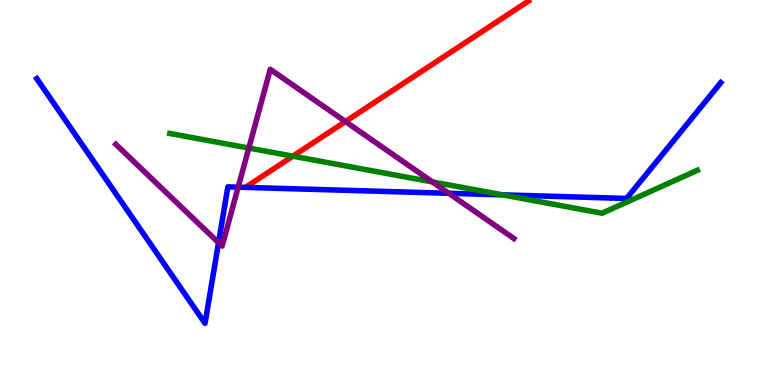[{'lines': ['blue', 'red'], 'intersections': []}, {'lines': ['green', 'red'], 'intersections': [{'x': 3.78, 'y': 5.94}]}, {'lines': ['purple', 'red'], 'intersections': [{'x': 4.46, 'y': 6.84}]}, {'lines': ['blue', 'green'], 'intersections': [{'x': 6.49, 'y': 4.94}]}, {'lines': ['blue', 'purple'], 'intersections': [{'x': 2.82, 'y': 3.7}, {'x': 3.07, 'y': 5.14}, {'x': 5.79, 'y': 4.98}]}, {'lines': ['green', 'purple'], 'intersections': [{'x': 3.21, 'y': 6.15}, {'x': 5.58, 'y': 5.28}]}]